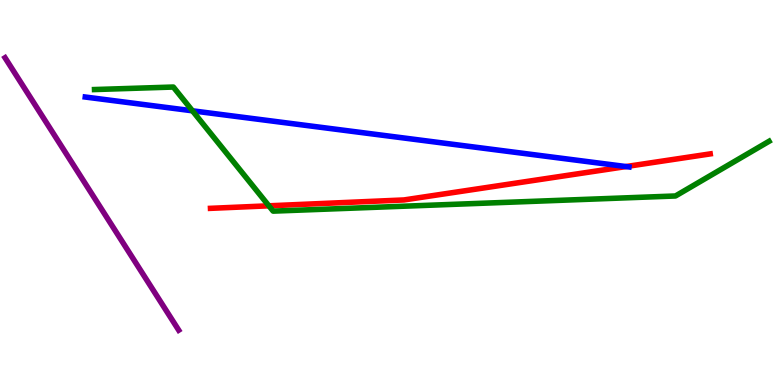[{'lines': ['blue', 'red'], 'intersections': [{'x': 8.08, 'y': 5.67}]}, {'lines': ['green', 'red'], 'intersections': [{'x': 3.47, 'y': 4.65}]}, {'lines': ['purple', 'red'], 'intersections': []}, {'lines': ['blue', 'green'], 'intersections': [{'x': 2.48, 'y': 7.12}]}, {'lines': ['blue', 'purple'], 'intersections': []}, {'lines': ['green', 'purple'], 'intersections': []}]